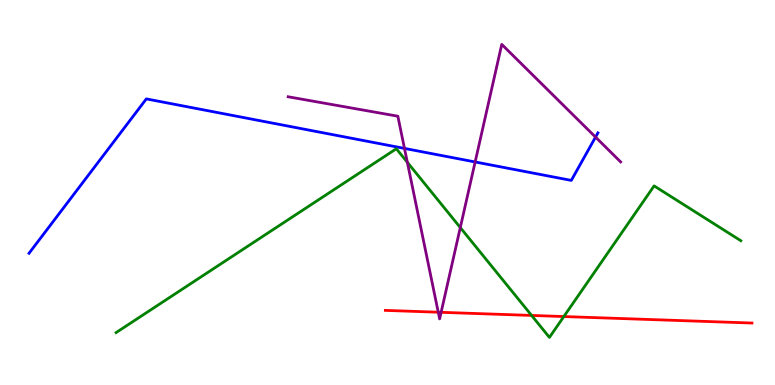[{'lines': ['blue', 'red'], 'intersections': []}, {'lines': ['green', 'red'], 'intersections': [{'x': 6.86, 'y': 1.81}, {'x': 7.28, 'y': 1.78}]}, {'lines': ['purple', 'red'], 'intersections': [{'x': 5.65, 'y': 1.89}, {'x': 5.69, 'y': 1.89}]}, {'lines': ['blue', 'green'], 'intersections': []}, {'lines': ['blue', 'purple'], 'intersections': [{'x': 5.22, 'y': 6.15}, {'x': 6.13, 'y': 5.79}, {'x': 7.68, 'y': 6.44}]}, {'lines': ['green', 'purple'], 'intersections': [{'x': 5.26, 'y': 5.78}, {'x': 5.94, 'y': 4.09}]}]